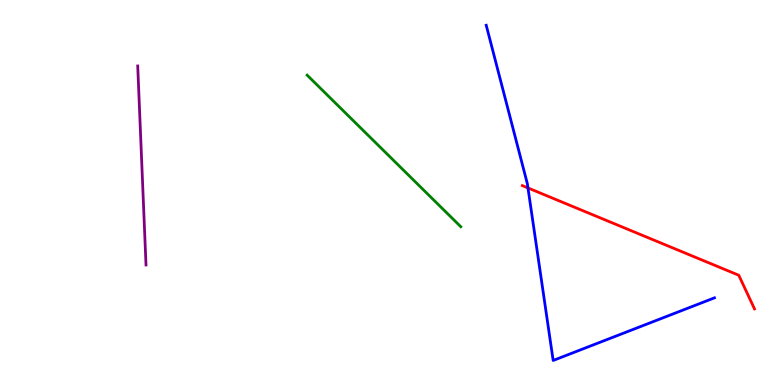[{'lines': ['blue', 'red'], 'intersections': [{'x': 6.81, 'y': 5.12}]}, {'lines': ['green', 'red'], 'intersections': []}, {'lines': ['purple', 'red'], 'intersections': []}, {'lines': ['blue', 'green'], 'intersections': []}, {'lines': ['blue', 'purple'], 'intersections': []}, {'lines': ['green', 'purple'], 'intersections': []}]